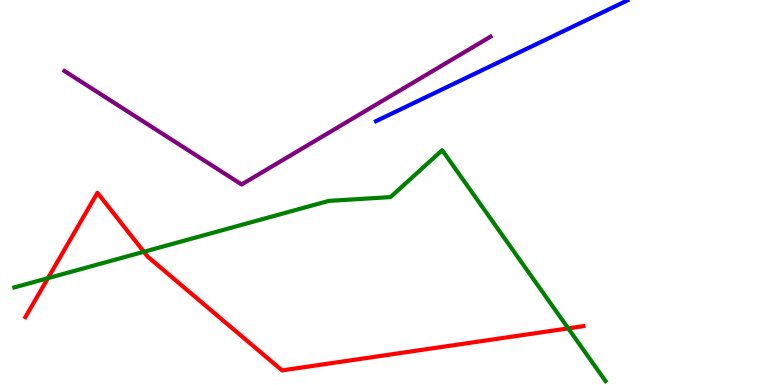[{'lines': ['blue', 'red'], 'intersections': []}, {'lines': ['green', 'red'], 'intersections': [{'x': 0.619, 'y': 2.77}, {'x': 1.86, 'y': 3.46}, {'x': 7.33, 'y': 1.47}]}, {'lines': ['purple', 'red'], 'intersections': []}, {'lines': ['blue', 'green'], 'intersections': []}, {'lines': ['blue', 'purple'], 'intersections': []}, {'lines': ['green', 'purple'], 'intersections': []}]